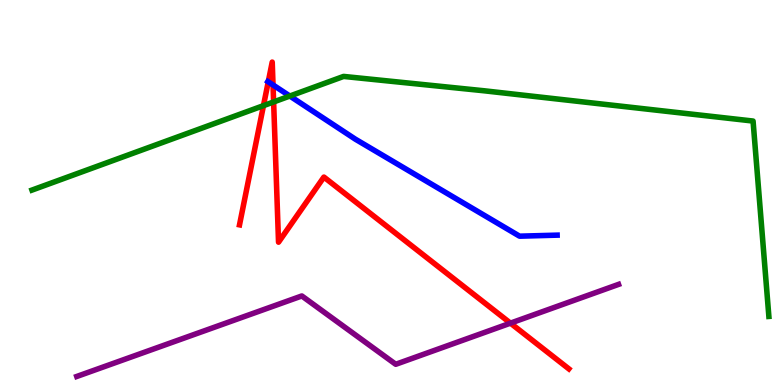[{'lines': ['blue', 'red'], 'intersections': [{'x': 3.46, 'y': 7.87}, {'x': 3.52, 'y': 7.79}]}, {'lines': ['green', 'red'], 'intersections': [{'x': 3.4, 'y': 7.26}, {'x': 3.53, 'y': 7.35}]}, {'lines': ['purple', 'red'], 'intersections': [{'x': 6.59, 'y': 1.61}]}, {'lines': ['blue', 'green'], 'intersections': [{'x': 3.74, 'y': 7.51}]}, {'lines': ['blue', 'purple'], 'intersections': []}, {'lines': ['green', 'purple'], 'intersections': []}]